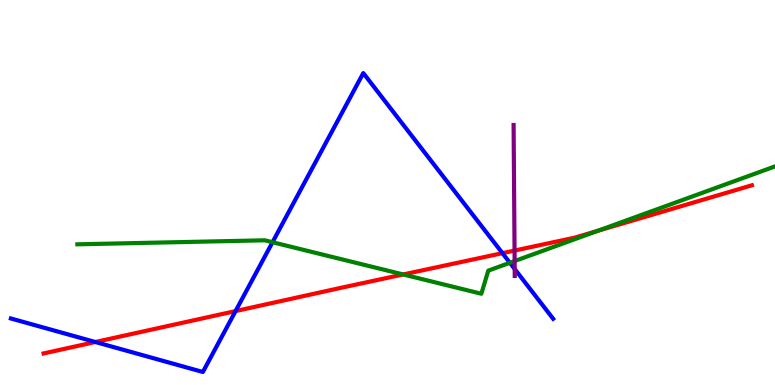[{'lines': ['blue', 'red'], 'intersections': [{'x': 1.23, 'y': 1.12}, {'x': 3.04, 'y': 1.92}, {'x': 6.48, 'y': 3.42}]}, {'lines': ['green', 'red'], 'intersections': [{'x': 5.2, 'y': 2.87}, {'x': 7.71, 'y': 4.0}]}, {'lines': ['purple', 'red'], 'intersections': [{'x': 6.64, 'y': 3.49}]}, {'lines': ['blue', 'green'], 'intersections': [{'x': 3.52, 'y': 3.71}, {'x': 6.58, 'y': 3.17}]}, {'lines': ['blue', 'purple'], 'intersections': [{'x': 6.64, 'y': 3.01}]}, {'lines': ['green', 'purple'], 'intersections': [{'x': 6.64, 'y': 3.22}]}]